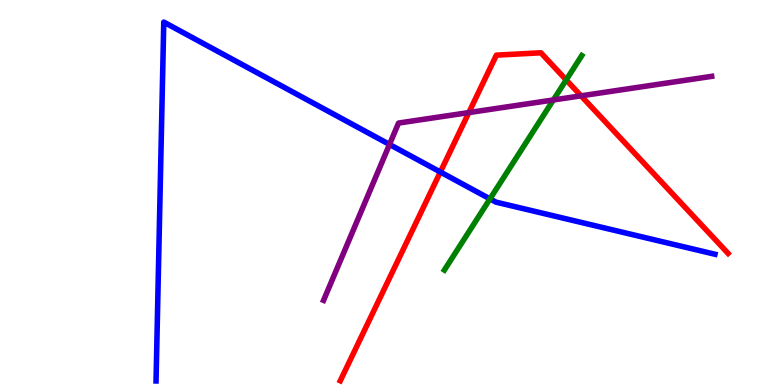[{'lines': ['blue', 'red'], 'intersections': [{'x': 5.68, 'y': 5.53}]}, {'lines': ['green', 'red'], 'intersections': [{'x': 7.31, 'y': 7.92}]}, {'lines': ['purple', 'red'], 'intersections': [{'x': 6.05, 'y': 7.08}, {'x': 7.5, 'y': 7.51}]}, {'lines': ['blue', 'green'], 'intersections': [{'x': 6.32, 'y': 4.83}]}, {'lines': ['blue', 'purple'], 'intersections': [{'x': 5.03, 'y': 6.25}]}, {'lines': ['green', 'purple'], 'intersections': [{'x': 7.14, 'y': 7.4}]}]